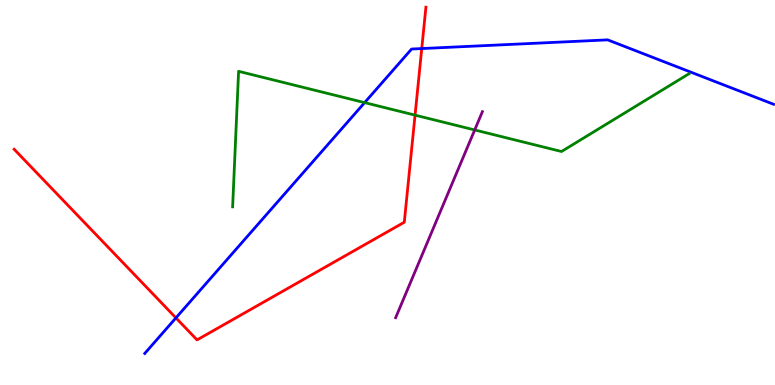[{'lines': ['blue', 'red'], 'intersections': [{'x': 2.27, 'y': 1.74}, {'x': 5.44, 'y': 8.74}]}, {'lines': ['green', 'red'], 'intersections': [{'x': 5.36, 'y': 7.01}]}, {'lines': ['purple', 'red'], 'intersections': []}, {'lines': ['blue', 'green'], 'intersections': [{'x': 4.7, 'y': 7.33}]}, {'lines': ['blue', 'purple'], 'intersections': []}, {'lines': ['green', 'purple'], 'intersections': [{'x': 6.13, 'y': 6.62}]}]